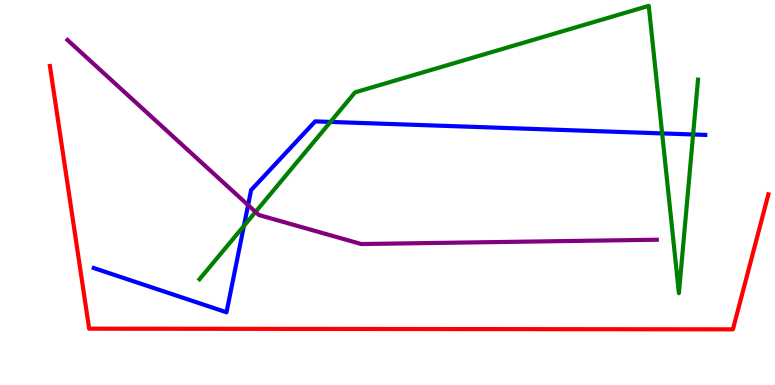[{'lines': ['blue', 'red'], 'intersections': []}, {'lines': ['green', 'red'], 'intersections': []}, {'lines': ['purple', 'red'], 'intersections': []}, {'lines': ['blue', 'green'], 'intersections': [{'x': 3.15, 'y': 4.13}, {'x': 4.26, 'y': 6.83}, {'x': 8.54, 'y': 6.53}, {'x': 8.94, 'y': 6.51}]}, {'lines': ['blue', 'purple'], 'intersections': [{'x': 3.2, 'y': 4.67}]}, {'lines': ['green', 'purple'], 'intersections': [{'x': 3.3, 'y': 4.5}]}]